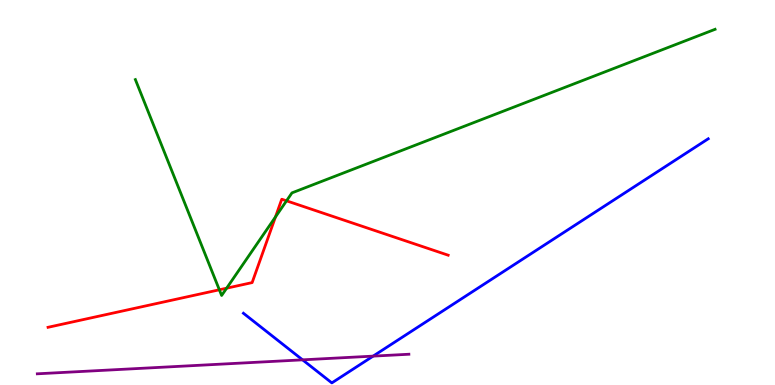[{'lines': ['blue', 'red'], 'intersections': []}, {'lines': ['green', 'red'], 'intersections': [{'x': 2.83, 'y': 2.47}, {'x': 2.92, 'y': 2.51}, {'x': 3.55, 'y': 4.36}, {'x': 3.7, 'y': 4.78}]}, {'lines': ['purple', 'red'], 'intersections': []}, {'lines': ['blue', 'green'], 'intersections': []}, {'lines': ['blue', 'purple'], 'intersections': [{'x': 3.9, 'y': 0.653}, {'x': 4.81, 'y': 0.75}]}, {'lines': ['green', 'purple'], 'intersections': []}]